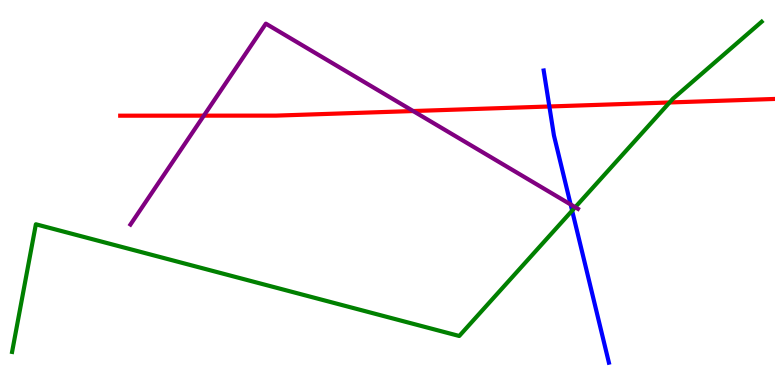[{'lines': ['blue', 'red'], 'intersections': [{'x': 7.09, 'y': 7.23}]}, {'lines': ['green', 'red'], 'intersections': [{'x': 8.64, 'y': 7.34}]}, {'lines': ['purple', 'red'], 'intersections': [{'x': 2.63, 'y': 7.0}, {'x': 5.33, 'y': 7.12}]}, {'lines': ['blue', 'green'], 'intersections': [{'x': 7.38, 'y': 4.53}]}, {'lines': ['blue', 'purple'], 'intersections': [{'x': 7.36, 'y': 4.69}]}, {'lines': ['green', 'purple'], 'intersections': [{'x': 7.42, 'y': 4.62}]}]